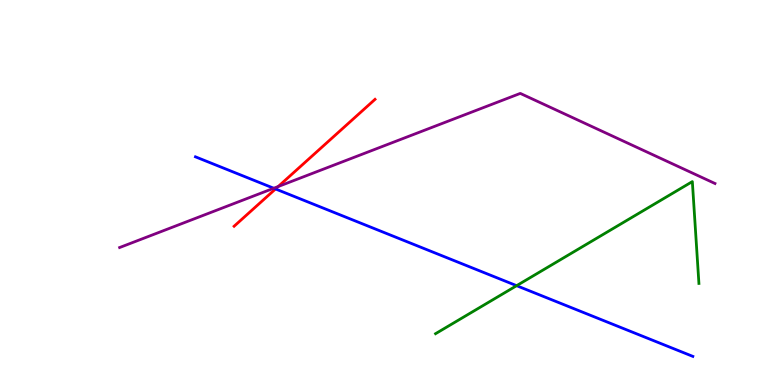[{'lines': ['blue', 'red'], 'intersections': [{'x': 3.56, 'y': 5.09}]}, {'lines': ['green', 'red'], 'intersections': []}, {'lines': ['purple', 'red'], 'intersections': [{'x': 3.59, 'y': 5.16}]}, {'lines': ['blue', 'green'], 'intersections': [{'x': 6.67, 'y': 2.58}]}, {'lines': ['blue', 'purple'], 'intersections': [{'x': 3.53, 'y': 5.11}]}, {'lines': ['green', 'purple'], 'intersections': []}]